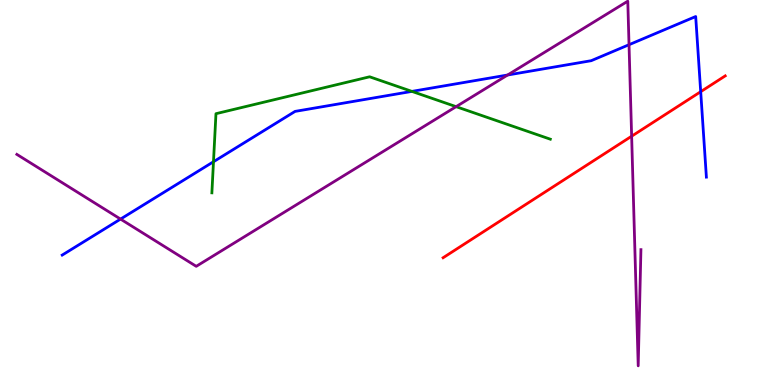[{'lines': ['blue', 'red'], 'intersections': [{'x': 9.04, 'y': 7.62}]}, {'lines': ['green', 'red'], 'intersections': []}, {'lines': ['purple', 'red'], 'intersections': [{'x': 8.15, 'y': 6.46}]}, {'lines': ['blue', 'green'], 'intersections': [{'x': 2.75, 'y': 5.8}, {'x': 5.32, 'y': 7.63}]}, {'lines': ['blue', 'purple'], 'intersections': [{'x': 1.56, 'y': 4.31}, {'x': 6.55, 'y': 8.05}, {'x': 8.12, 'y': 8.84}]}, {'lines': ['green', 'purple'], 'intersections': [{'x': 5.89, 'y': 7.23}]}]